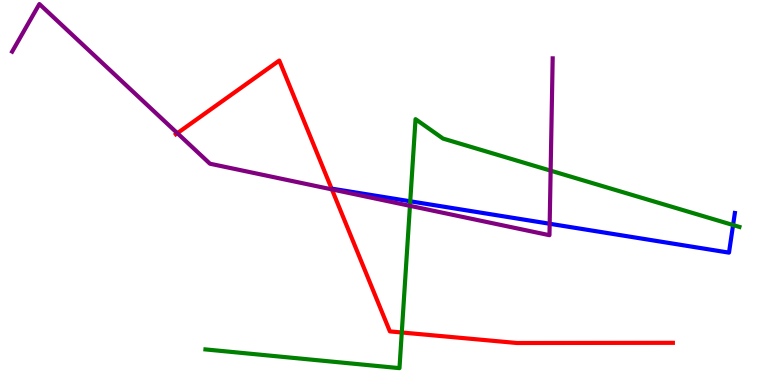[{'lines': ['blue', 'red'], 'intersections': []}, {'lines': ['green', 'red'], 'intersections': [{'x': 5.18, 'y': 1.36}]}, {'lines': ['purple', 'red'], 'intersections': [{'x': 2.29, 'y': 6.54}, {'x': 4.28, 'y': 5.08}]}, {'lines': ['blue', 'green'], 'intersections': [{'x': 5.29, 'y': 4.77}, {'x': 9.46, 'y': 4.15}]}, {'lines': ['blue', 'purple'], 'intersections': [{'x': 7.09, 'y': 4.19}]}, {'lines': ['green', 'purple'], 'intersections': [{'x': 5.29, 'y': 4.65}, {'x': 7.1, 'y': 5.57}]}]